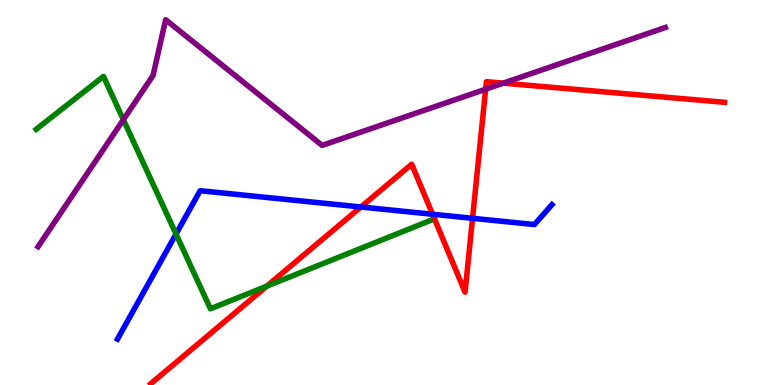[{'lines': ['blue', 'red'], 'intersections': [{'x': 4.66, 'y': 4.62}, {'x': 5.58, 'y': 4.44}, {'x': 6.1, 'y': 4.33}]}, {'lines': ['green', 'red'], 'intersections': [{'x': 3.44, 'y': 2.57}]}, {'lines': ['purple', 'red'], 'intersections': [{'x': 6.27, 'y': 7.68}, {'x': 6.5, 'y': 7.84}]}, {'lines': ['blue', 'green'], 'intersections': [{'x': 2.27, 'y': 3.92}]}, {'lines': ['blue', 'purple'], 'intersections': []}, {'lines': ['green', 'purple'], 'intersections': [{'x': 1.59, 'y': 6.89}]}]